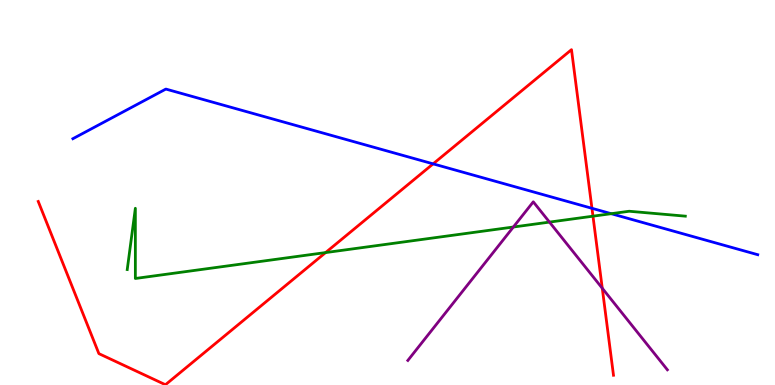[{'lines': ['blue', 'red'], 'intersections': [{'x': 5.59, 'y': 5.74}, {'x': 7.64, 'y': 4.59}]}, {'lines': ['green', 'red'], 'intersections': [{'x': 4.2, 'y': 3.44}, {'x': 7.65, 'y': 4.38}]}, {'lines': ['purple', 'red'], 'intersections': [{'x': 7.77, 'y': 2.51}]}, {'lines': ['blue', 'green'], 'intersections': [{'x': 7.89, 'y': 4.45}]}, {'lines': ['blue', 'purple'], 'intersections': []}, {'lines': ['green', 'purple'], 'intersections': [{'x': 6.62, 'y': 4.1}, {'x': 7.09, 'y': 4.23}]}]